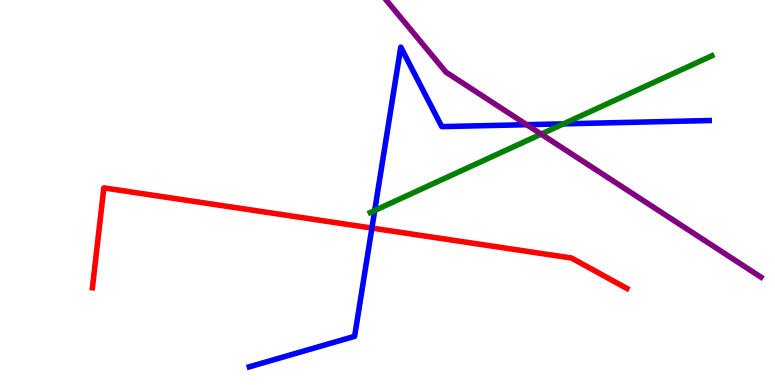[{'lines': ['blue', 'red'], 'intersections': [{'x': 4.8, 'y': 4.08}]}, {'lines': ['green', 'red'], 'intersections': []}, {'lines': ['purple', 'red'], 'intersections': []}, {'lines': ['blue', 'green'], 'intersections': [{'x': 4.83, 'y': 4.53}, {'x': 7.27, 'y': 6.78}]}, {'lines': ['blue', 'purple'], 'intersections': [{'x': 6.8, 'y': 6.76}]}, {'lines': ['green', 'purple'], 'intersections': [{'x': 6.98, 'y': 6.52}]}]